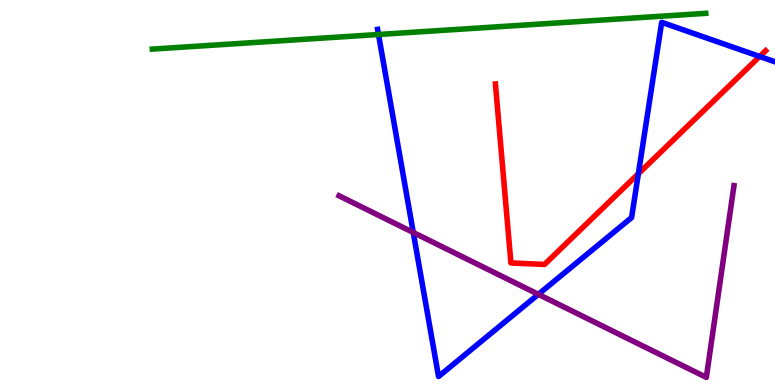[{'lines': ['blue', 'red'], 'intersections': [{'x': 8.24, 'y': 5.49}, {'x': 9.8, 'y': 8.53}]}, {'lines': ['green', 'red'], 'intersections': []}, {'lines': ['purple', 'red'], 'intersections': []}, {'lines': ['blue', 'green'], 'intersections': [{'x': 4.88, 'y': 9.1}]}, {'lines': ['blue', 'purple'], 'intersections': [{'x': 5.33, 'y': 3.96}, {'x': 6.95, 'y': 2.36}]}, {'lines': ['green', 'purple'], 'intersections': []}]